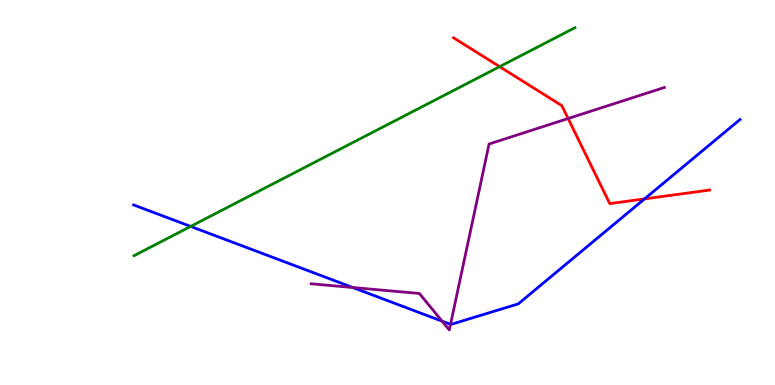[{'lines': ['blue', 'red'], 'intersections': [{'x': 8.32, 'y': 4.83}]}, {'lines': ['green', 'red'], 'intersections': [{'x': 6.45, 'y': 8.27}]}, {'lines': ['purple', 'red'], 'intersections': [{'x': 7.33, 'y': 6.92}]}, {'lines': ['blue', 'green'], 'intersections': [{'x': 2.46, 'y': 4.12}]}, {'lines': ['blue', 'purple'], 'intersections': [{'x': 4.55, 'y': 2.53}, {'x': 5.7, 'y': 1.66}, {'x': 5.81, 'y': 1.58}]}, {'lines': ['green', 'purple'], 'intersections': []}]